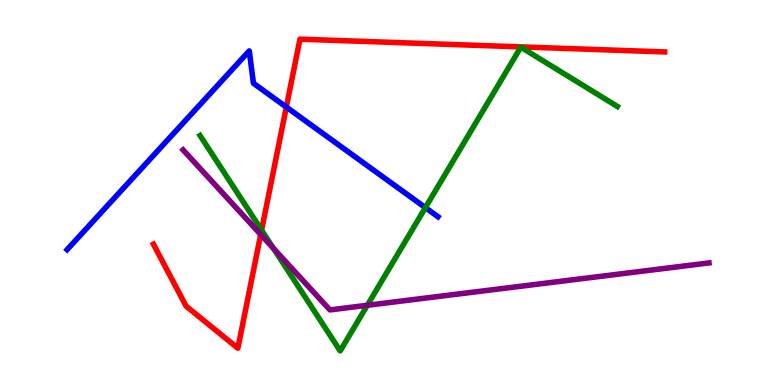[{'lines': ['blue', 'red'], 'intersections': [{'x': 3.69, 'y': 7.22}]}, {'lines': ['green', 'red'], 'intersections': [{'x': 3.38, 'y': 4.02}]}, {'lines': ['purple', 'red'], 'intersections': [{'x': 3.36, 'y': 3.91}]}, {'lines': ['blue', 'green'], 'intersections': [{'x': 5.49, 'y': 4.61}]}, {'lines': ['blue', 'purple'], 'intersections': []}, {'lines': ['green', 'purple'], 'intersections': [{'x': 3.53, 'y': 3.55}, {'x': 4.74, 'y': 2.07}]}]